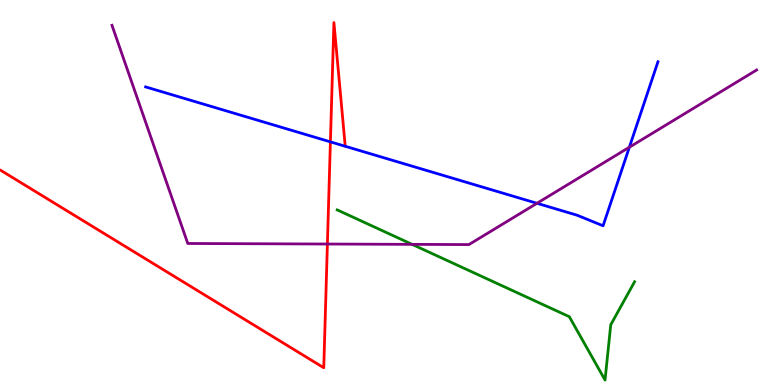[{'lines': ['blue', 'red'], 'intersections': [{'x': 4.26, 'y': 6.32}]}, {'lines': ['green', 'red'], 'intersections': []}, {'lines': ['purple', 'red'], 'intersections': [{'x': 4.22, 'y': 3.66}]}, {'lines': ['blue', 'green'], 'intersections': []}, {'lines': ['blue', 'purple'], 'intersections': [{'x': 6.93, 'y': 4.72}, {'x': 8.12, 'y': 6.18}]}, {'lines': ['green', 'purple'], 'intersections': [{'x': 5.32, 'y': 3.65}]}]